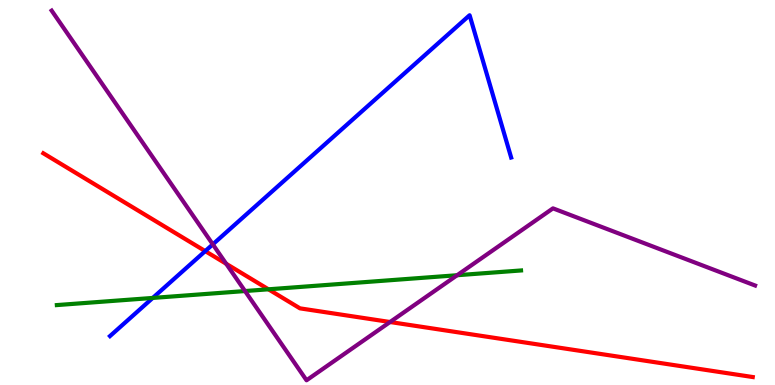[{'lines': ['blue', 'red'], 'intersections': [{'x': 2.65, 'y': 3.48}]}, {'lines': ['green', 'red'], 'intersections': [{'x': 3.46, 'y': 2.49}]}, {'lines': ['purple', 'red'], 'intersections': [{'x': 2.92, 'y': 3.15}, {'x': 5.03, 'y': 1.64}]}, {'lines': ['blue', 'green'], 'intersections': [{'x': 1.97, 'y': 2.26}]}, {'lines': ['blue', 'purple'], 'intersections': [{'x': 2.75, 'y': 3.65}]}, {'lines': ['green', 'purple'], 'intersections': [{'x': 3.16, 'y': 2.44}, {'x': 5.9, 'y': 2.85}]}]